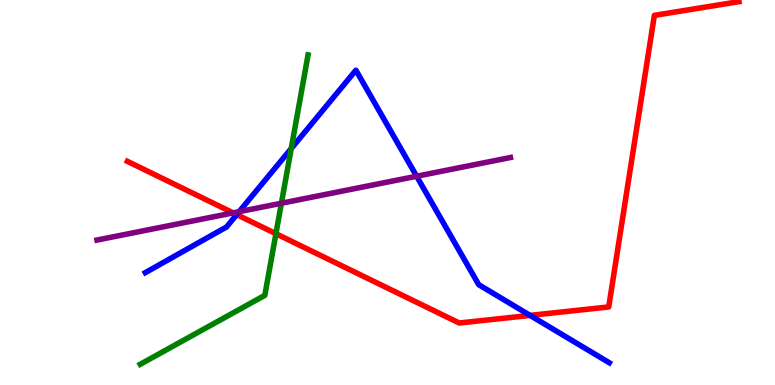[{'lines': ['blue', 'red'], 'intersections': [{'x': 3.05, 'y': 4.43}, {'x': 6.84, 'y': 1.81}]}, {'lines': ['green', 'red'], 'intersections': [{'x': 3.56, 'y': 3.93}]}, {'lines': ['purple', 'red'], 'intersections': [{'x': 3.01, 'y': 4.47}]}, {'lines': ['blue', 'green'], 'intersections': [{'x': 3.76, 'y': 6.14}]}, {'lines': ['blue', 'purple'], 'intersections': [{'x': 3.09, 'y': 4.5}, {'x': 5.38, 'y': 5.42}]}, {'lines': ['green', 'purple'], 'intersections': [{'x': 3.63, 'y': 4.72}]}]